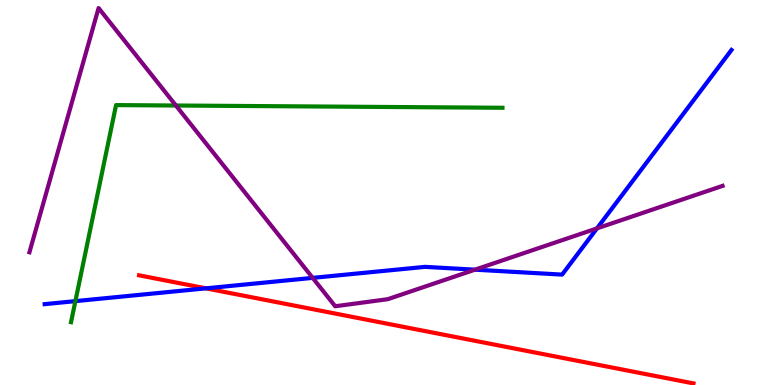[{'lines': ['blue', 'red'], 'intersections': [{'x': 2.66, 'y': 2.51}]}, {'lines': ['green', 'red'], 'intersections': []}, {'lines': ['purple', 'red'], 'intersections': []}, {'lines': ['blue', 'green'], 'intersections': [{'x': 0.973, 'y': 2.18}]}, {'lines': ['blue', 'purple'], 'intersections': [{'x': 4.03, 'y': 2.78}, {'x': 6.13, 'y': 3.0}, {'x': 7.7, 'y': 4.07}]}, {'lines': ['green', 'purple'], 'intersections': [{'x': 2.27, 'y': 7.26}]}]